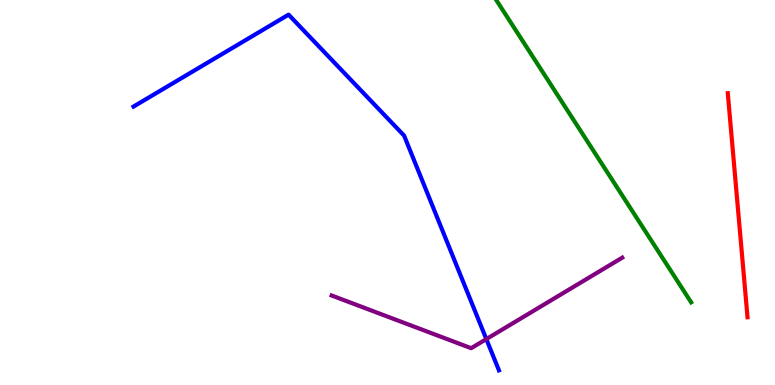[{'lines': ['blue', 'red'], 'intersections': []}, {'lines': ['green', 'red'], 'intersections': []}, {'lines': ['purple', 'red'], 'intersections': []}, {'lines': ['blue', 'green'], 'intersections': []}, {'lines': ['blue', 'purple'], 'intersections': [{'x': 6.28, 'y': 1.19}]}, {'lines': ['green', 'purple'], 'intersections': []}]